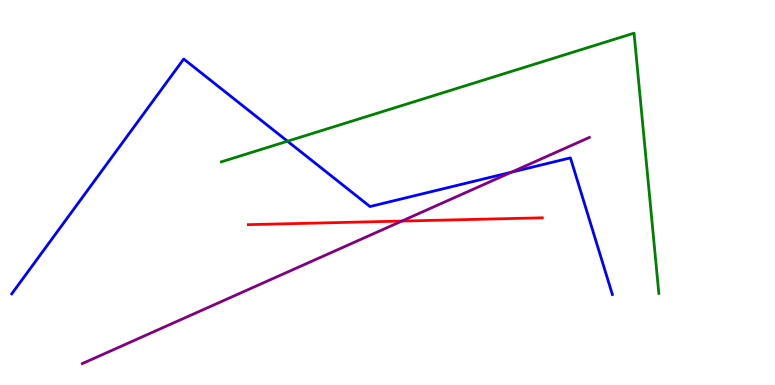[{'lines': ['blue', 'red'], 'intersections': []}, {'lines': ['green', 'red'], 'intersections': []}, {'lines': ['purple', 'red'], 'intersections': [{'x': 5.18, 'y': 4.26}]}, {'lines': ['blue', 'green'], 'intersections': [{'x': 3.71, 'y': 6.33}]}, {'lines': ['blue', 'purple'], 'intersections': [{'x': 6.6, 'y': 5.53}]}, {'lines': ['green', 'purple'], 'intersections': []}]